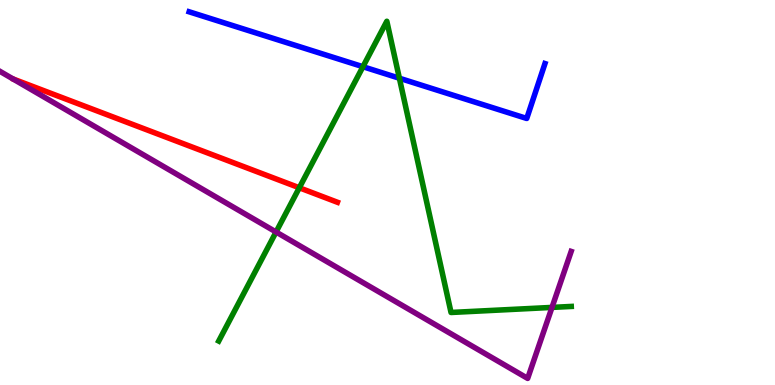[{'lines': ['blue', 'red'], 'intersections': []}, {'lines': ['green', 'red'], 'intersections': [{'x': 3.86, 'y': 5.12}]}, {'lines': ['purple', 'red'], 'intersections': []}, {'lines': ['blue', 'green'], 'intersections': [{'x': 4.68, 'y': 8.27}, {'x': 5.15, 'y': 7.97}]}, {'lines': ['blue', 'purple'], 'intersections': []}, {'lines': ['green', 'purple'], 'intersections': [{'x': 3.56, 'y': 3.97}, {'x': 7.12, 'y': 2.02}]}]